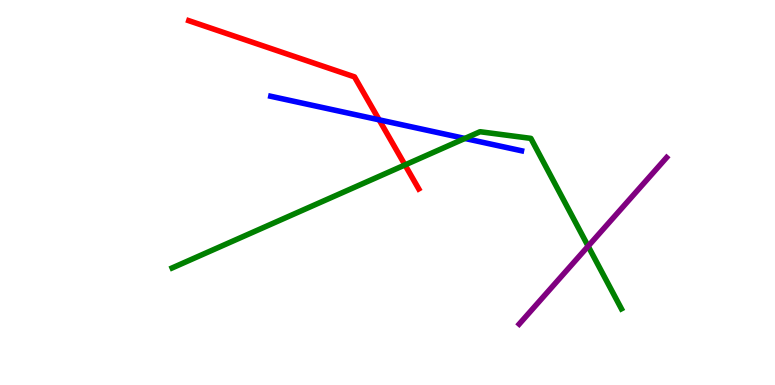[{'lines': ['blue', 'red'], 'intersections': [{'x': 4.89, 'y': 6.89}]}, {'lines': ['green', 'red'], 'intersections': [{'x': 5.23, 'y': 5.72}]}, {'lines': ['purple', 'red'], 'intersections': []}, {'lines': ['blue', 'green'], 'intersections': [{'x': 6.0, 'y': 6.4}]}, {'lines': ['blue', 'purple'], 'intersections': []}, {'lines': ['green', 'purple'], 'intersections': [{'x': 7.59, 'y': 3.61}]}]